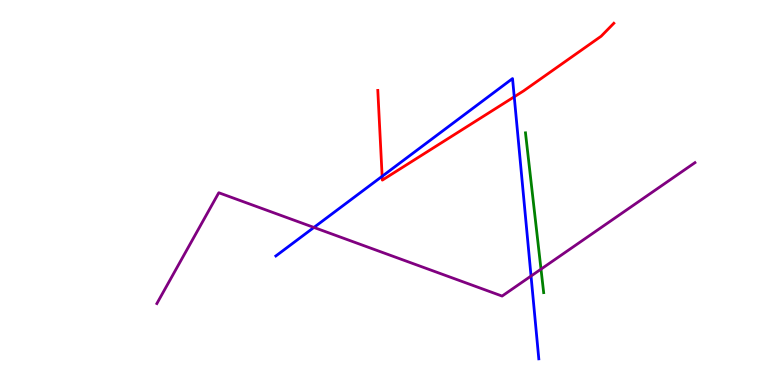[{'lines': ['blue', 'red'], 'intersections': [{'x': 4.93, 'y': 5.42}, {'x': 6.64, 'y': 7.49}]}, {'lines': ['green', 'red'], 'intersections': []}, {'lines': ['purple', 'red'], 'intersections': []}, {'lines': ['blue', 'green'], 'intersections': []}, {'lines': ['blue', 'purple'], 'intersections': [{'x': 4.05, 'y': 4.09}, {'x': 6.85, 'y': 2.83}]}, {'lines': ['green', 'purple'], 'intersections': [{'x': 6.98, 'y': 3.01}]}]